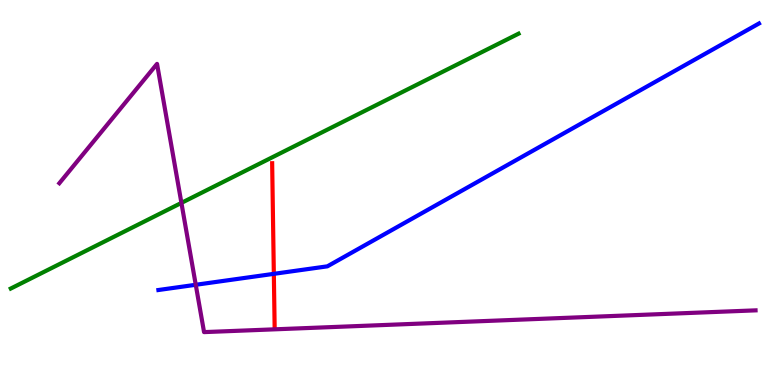[{'lines': ['blue', 'red'], 'intersections': [{'x': 3.53, 'y': 2.89}]}, {'lines': ['green', 'red'], 'intersections': []}, {'lines': ['purple', 'red'], 'intersections': []}, {'lines': ['blue', 'green'], 'intersections': []}, {'lines': ['blue', 'purple'], 'intersections': [{'x': 2.53, 'y': 2.6}]}, {'lines': ['green', 'purple'], 'intersections': [{'x': 2.34, 'y': 4.73}]}]